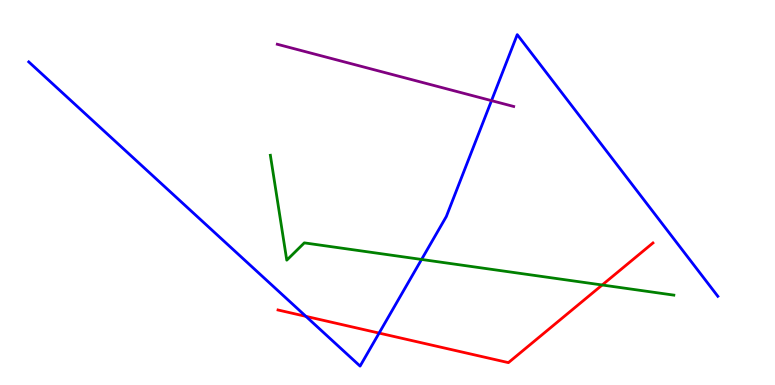[{'lines': ['blue', 'red'], 'intersections': [{'x': 3.95, 'y': 1.78}, {'x': 4.89, 'y': 1.35}]}, {'lines': ['green', 'red'], 'intersections': [{'x': 7.77, 'y': 2.6}]}, {'lines': ['purple', 'red'], 'intersections': []}, {'lines': ['blue', 'green'], 'intersections': [{'x': 5.44, 'y': 3.26}]}, {'lines': ['blue', 'purple'], 'intersections': [{'x': 6.34, 'y': 7.39}]}, {'lines': ['green', 'purple'], 'intersections': []}]